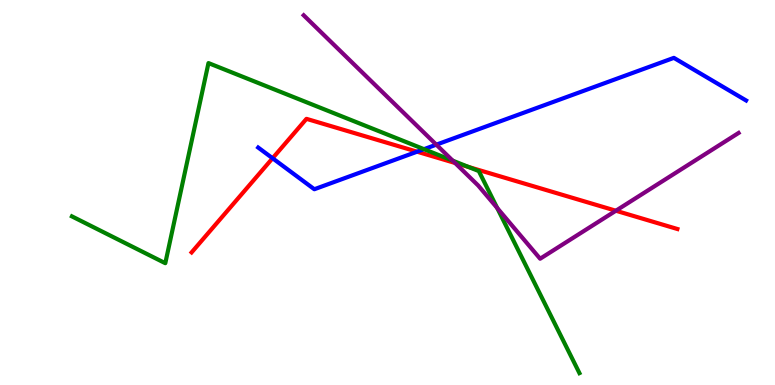[{'lines': ['blue', 'red'], 'intersections': [{'x': 3.52, 'y': 5.89}, {'x': 5.38, 'y': 6.06}]}, {'lines': ['green', 'red'], 'intersections': [{'x': 6.05, 'y': 5.66}]}, {'lines': ['purple', 'red'], 'intersections': [{'x': 5.87, 'y': 5.77}, {'x': 7.95, 'y': 4.53}]}, {'lines': ['blue', 'green'], 'intersections': [{'x': 5.47, 'y': 6.13}]}, {'lines': ['blue', 'purple'], 'intersections': [{'x': 5.63, 'y': 6.24}]}, {'lines': ['green', 'purple'], 'intersections': [{'x': 5.84, 'y': 5.83}, {'x': 6.42, 'y': 4.6}]}]